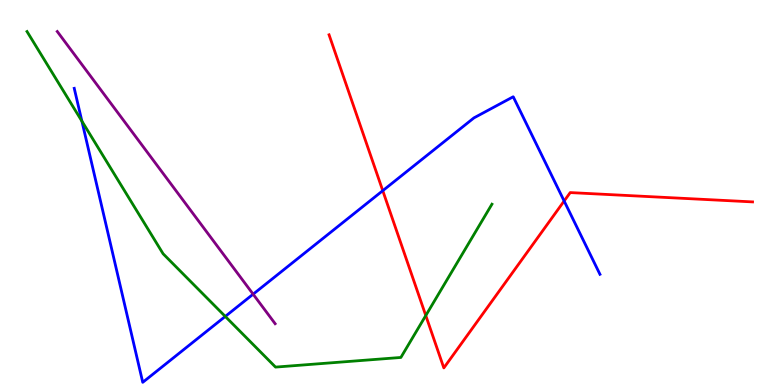[{'lines': ['blue', 'red'], 'intersections': [{'x': 4.94, 'y': 5.05}, {'x': 7.28, 'y': 4.78}]}, {'lines': ['green', 'red'], 'intersections': [{'x': 5.49, 'y': 1.8}]}, {'lines': ['purple', 'red'], 'intersections': []}, {'lines': ['blue', 'green'], 'intersections': [{'x': 1.06, 'y': 6.85}, {'x': 2.91, 'y': 1.78}]}, {'lines': ['blue', 'purple'], 'intersections': [{'x': 3.27, 'y': 2.36}]}, {'lines': ['green', 'purple'], 'intersections': []}]